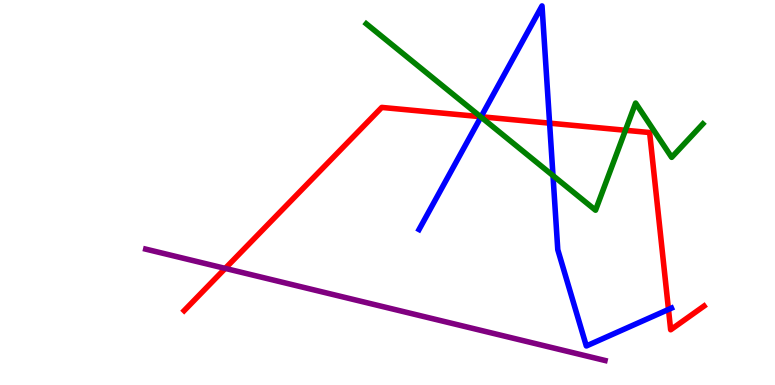[{'lines': ['blue', 'red'], 'intersections': [{'x': 6.21, 'y': 6.97}, {'x': 7.09, 'y': 6.8}, {'x': 8.63, 'y': 1.96}]}, {'lines': ['green', 'red'], 'intersections': [{'x': 6.2, 'y': 6.97}, {'x': 8.07, 'y': 6.62}]}, {'lines': ['purple', 'red'], 'intersections': [{'x': 2.91, 'y': 3.03}]}, {'lines': ['blue', 'green'], 'intersections': [{'x': 6.21, 'y': 6.96}, {'x': 7.14, 'y': 5.44}]}, {'lines': ['blue', 'purple'], 'intersections': []}, {'lines': ['green', 'purple'], 'intersections': []}]